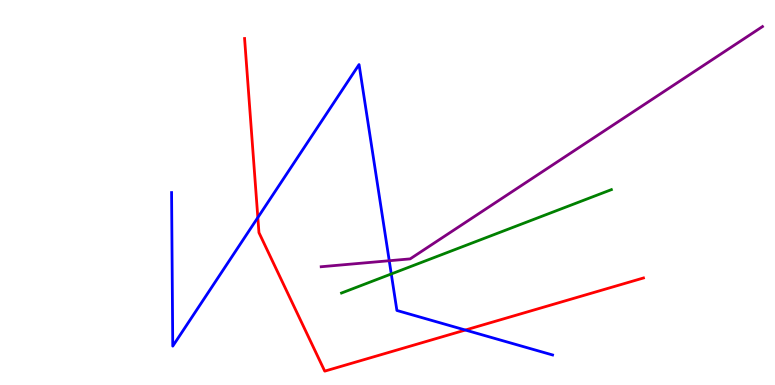[{'lines': ['blue', 'red'], 'intersections': [{'x': 3.33, 'y': 4.35}, {'x': 6.0, 'y': 1.43}]}, {'lines': ['green', 'red'], 'intersections': []}, {'lines': ['purple', 'red'], 'intersections': []}, {'lines': ['blue', 'green'], 'intersections': [{'x': 5.05, 'y': 2.88}]}, {'lines': ['blue', 'purple'], 'intersections': [{'x': 5.02, 'y': 3.23}]}, {'lines': ['green', 'purple'], 'intersections': []}]